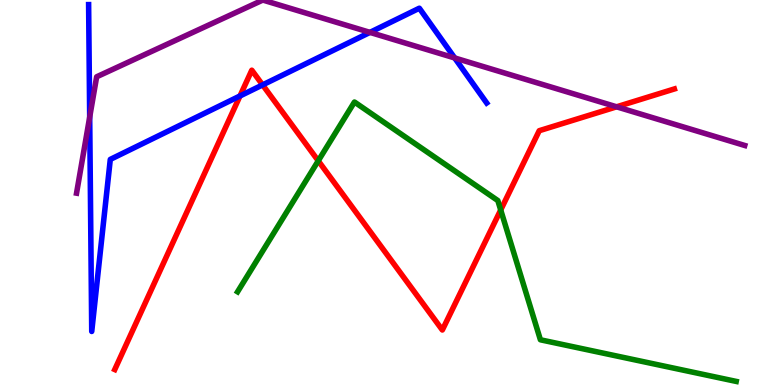[{'lines': ['blue', 'red'], 'intersections': [{'x': 3.1, 'y': 7.51}, {'x': 3.39, 'y': 7.79}]}, {'lines': ['green', 'red'], 'intersections': [{'x': 4.11, 'y': 5.82}, {'x': 6.46, 'y': 4.55}]}, {'lines': ['purple', 'red'], 'intersections': [{'x': 7.96, 'y': 7.23}]}, {'lines': ['blue', 'green'], 'intersections': []}, {'lines': ['blue', 'purple'], 'intersections': [{'x': 1.16, 'y': 6.96}, {'x': 4.77, 'y': 9.16}, {'x': 5.87, 'y': 8.49}]}, {'lines': ['green', 'purple'], 'intersections': []}]